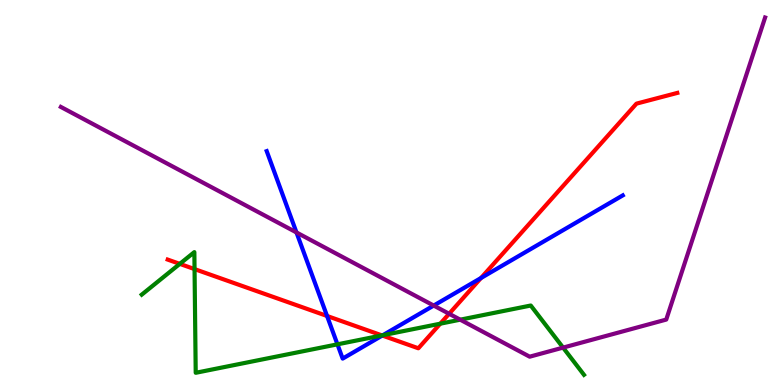[{'lines': ['blue', 'red'], 'intersections': [{'x': 4.22, 'y': 1.79}, {'x': 4.93, 'y': 1.29}, {'x': 6.21, 'y': 2.78}]}, {'lines': ['green', 'red'], 'intersections': [{'x': 2.32, 'y': 3.15}, {'x': 2.51, 'y': 3.01}, {'x': 4.93, 'y': 1.29}, {'x': 5.68, 'y': 1.59}]}, {'lines': ['purple', 'red'], 'intersections': [{'x': 5.8, 'y': 1.85}]}, {'lines': ['blue', 'green'], 'intersections': [{'x': 4.35, 'y': 1.06}, {'x': 4.94, 'y': 1.29}]}, {'lines': ['blue', 'purple'], 'intersections': [{'x': 3.83, 'y': 3.96}, {'x': 5.6, 'y': 2.06}]}, {'lines': ['green', 'purple'], 'intersections': [{'x': 5.94, 'y': 1.7}, {'x': 7.27, 'y': 0.971}]}]